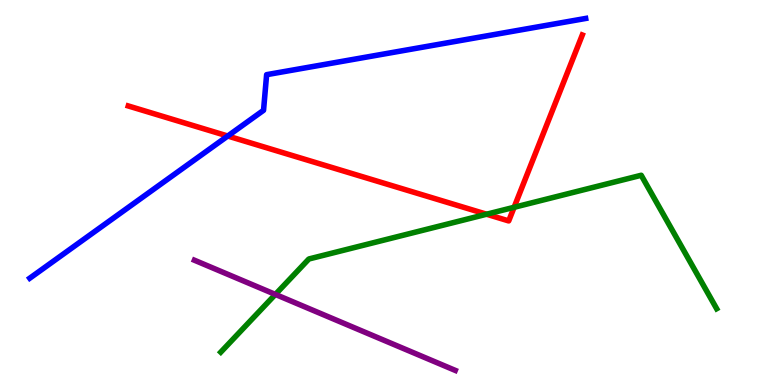[{'lines': ['blue', 'red'], 'intersections': [{'x': 2.94, 'y': 6.47}]}, {'lines': ['green', 'red'], 'intersections': [{'x': 6.28, 'y': 4.44}, {'x': 6.63, 'y': 4.62}]}, {'lines': ['purple', 'red'], 'intersections': []}, {'lines': ['blue', 'green'], 'intersections': []}, {'lines': ['blue', 'purple'], 'intersections': []}, {'lines': ['green', 'purple'], 'intersections': [{'x': 3.55, 'y': 2.35}]}]